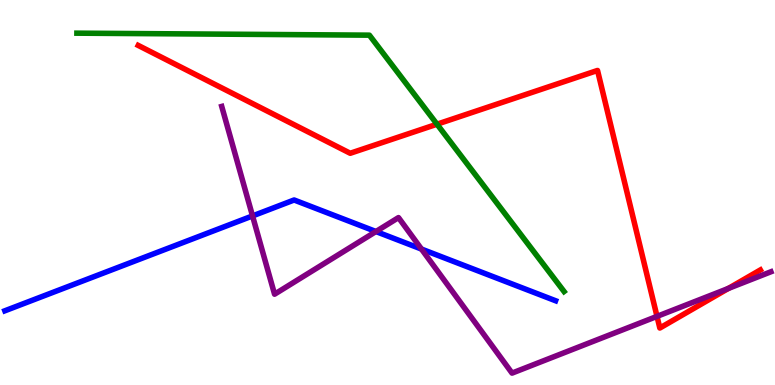[{'lines': ['blue', 'red'], 'intersections': []}, {'lines': ['green', 'red'], 'intersections': [{'x': 5.64, 'y': 6.77}]}, {'lines': ['purple', 'red'], 'intersections': [{'x': 8.48, 'y': 1.78}, {'x': 9.4, 'y': 2.51}]}, {'lines': ['blue', 'green'], 'intersections': []}, {'lines': ['blue', 'purple'], 'intersections': [{'x': 3.26, 'y': 4.39}, {'x': 4.85, 'y': 3.99}, {'x': 5.44, 'y': 3.53}]}, {'lines': ['green', 'purple'], 'intersections': []}]